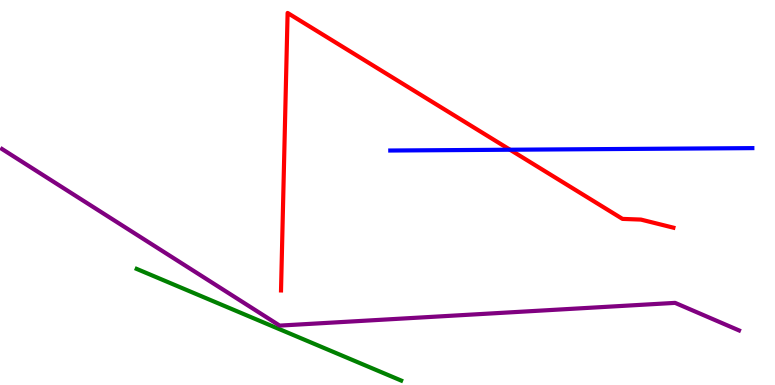[{'lines': ['blue', 'red'], 'intersections': [{'x': 6.58, 'y': 6.11}]}, {'lines': ['green', 'red'], 'intersections': []}, {'lines': ['purple', 'red'], 'intersections': []}, {'lines': ['blue', 'green'], 'intersections': []}, {'lines': ['blue', 'purple'], 'intersections': []}, {'lines': ['green', 'purple'], 'intersections': []}]